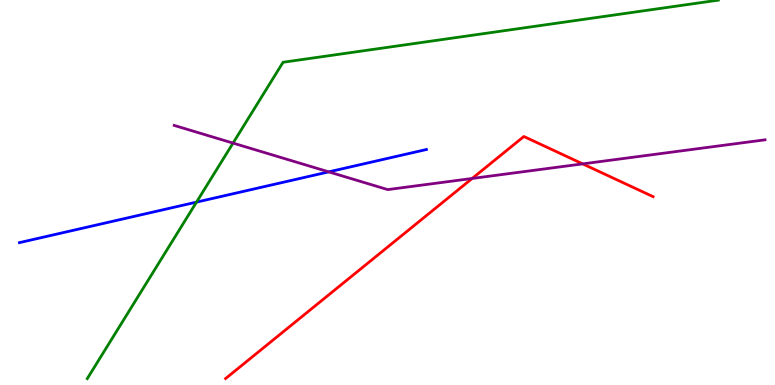[{'lines': ['blue', 'red'], 'intersections': []}, {'lines': ['green', 'red'], 'intersections': []}, {'lines': ['purple', 'red'], 'intersections': [{'x': 6.09, 'y': 5.36}, {'x': 7.52, 'y': 5.74}]}, {'lines': ['blue', 'green'], 'intersections': [{'x': 2.54, 'y': 4.75}]}, {'lines': ['blue', 'purple'], 'intersections': [{'x': 4.24, 'y': 5.54}]}, {'lines': ['green', 'purple'], 'intersections': [{'x': 3.01, 'y': 6.28}]}]